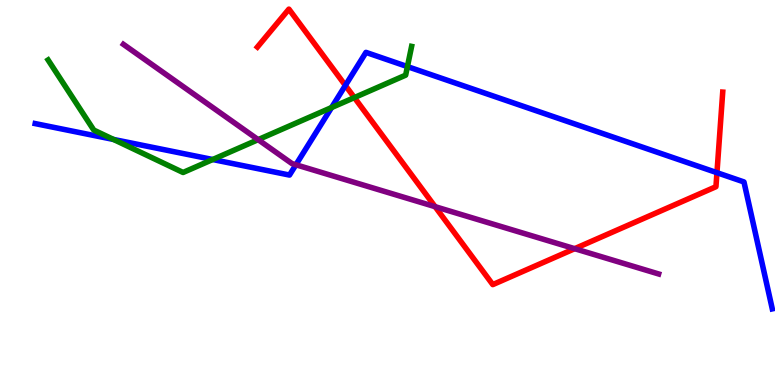[{'lines': ['blue', 'red'], 'intersections': [{'x': 4.46, 'y': 7.78}, {'x': 9.25, 'y': 5.51}]}, {'lines': ['green', 'red'], 'intersections': [{'x': 4.57, 'y': 7.47}]}, {'lines': ['purple', 'red'], 'intersections': [{'x': 5.61, 'y': 4.63}, {'x': 7.42, 'y': 3.54}]}, {'lines': ['blue', 'green'], 'intersections': [{'x': 1.46, 'y': 6.38}, {'x': 2.74, 'y': 5.86}, {'x': 4.28, 'y': 7.21}, {'x': 5.26, 'y': 8.27}]}, {'lines': ['blue', 'purple'], 'intersections': [{'x': 3.82, 'y': 5.72}]}, {'lines': ['green', 'purple'], 'intersections': [{'x': 3.33, 'y': 6.37}]}]